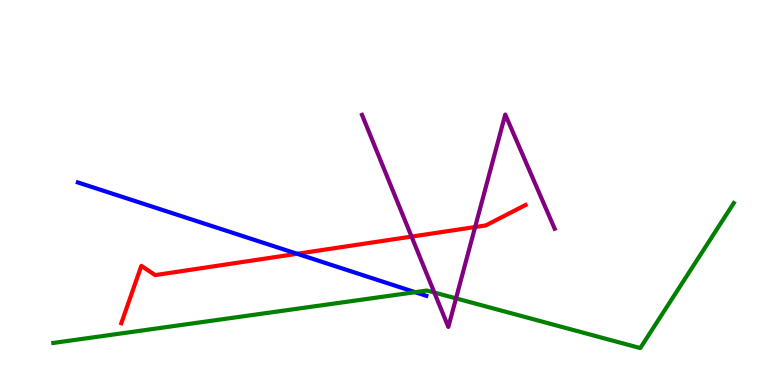[{'lines': ['blue', 'red'], 'intersections': [{'x': 3.83, 'y': 3.41}]}, {'lines': ['green', 'red'], 'intersections': []}, {'lines': ['purple', 'red'], 'intersections': [{'x': 5.31, 'y': 3.85}, {'x': 6.13, 'y': 4.1}]}, {'lines': ['blue', 'green'], 'intersections': [{'x': 5.36, 'y': 2.41}]}, {'lines': ['blue', 'purple'], 'intersections': []}, {'lines': ['green', 'purple'], 'intersections': [{'x': 5.6, 'y': 2.4}, {'x': 5.88, 'y': 2.25}]}]